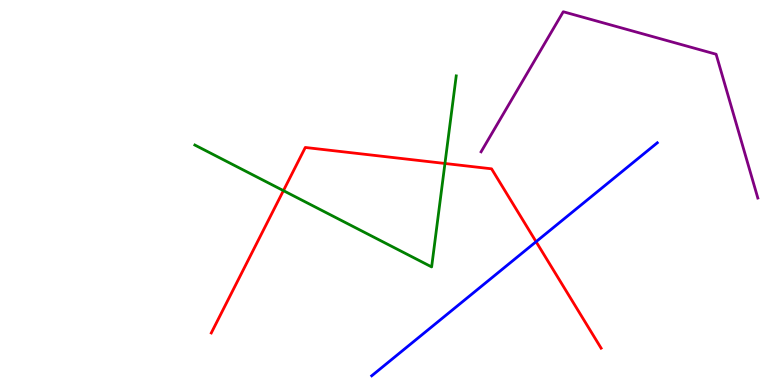[{'lines': ['blue', 'red'], 'intersections': [{'x': 6.92, 'y': 3.72}]}, {'lines': ['green', 'red'], 'intersections': [{'x': 3.66, 'y': 5.05}, {'x': 5.74, 'y': 5.75}]}, {'lines': ['purple', 'red'], 'intersections': []}, {'lines': ['blue', 'green'], 'intersections': []}, {'lines': ['blue', 'purple'], 'intersections': []}, {'lines': ['green', 'purple'], 'intersections': []}]